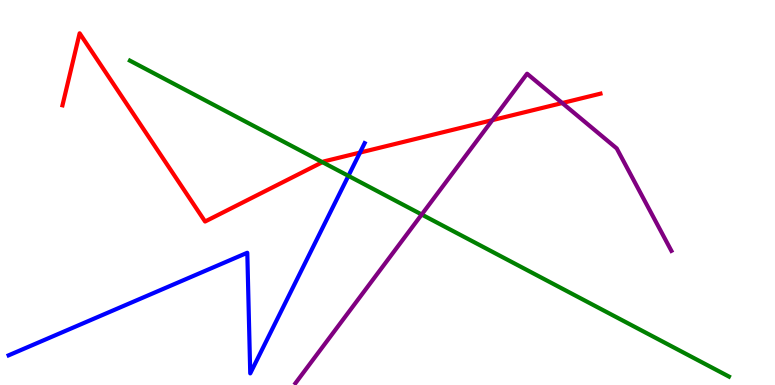[{'lines': ['blue', 'red'], 'intersections': [{'x': 4.64, 'y': 6.04}]}, {'lines': ['green', 'red'], 'intersections': [{'x': 4.16, 'y': 5.79}]}, {'lines': ['purple', 'red'], 'intersections': [{'x': 6.35, 'y': 6.88}, {'x': 7.25, 'y': 7.32}]}, {'lines': ['blue', 'green'], 'intersections': [{'x': 4.5, 'y': 5.43}]}, {'lines': ['blue', 'purple'], 'intersections': []}, {'lines': ['green', 'purple'], 'intersections': [{'x': 5.44, 'y': 4.43}]}]